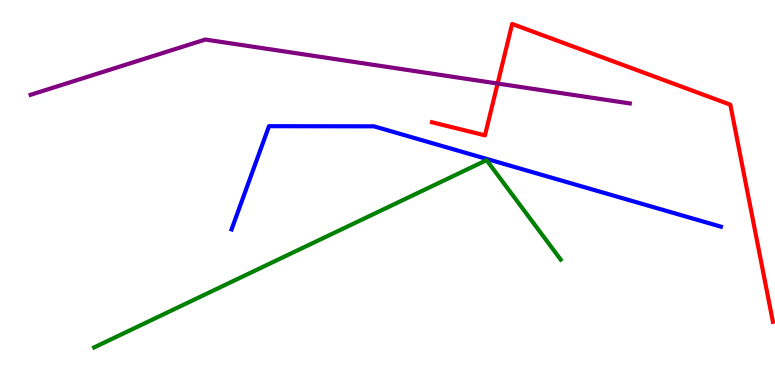[{'lines': ['blue', 'red'], 'intersections': []}, {'lines': ['green', 'red'], 'intersections': []}, {'lines': ['purple', 'red'], 'intersections': [{'x': 6.42, 'y': 7.83}]}, {'lines': ['blue', 'green'], 'intersections': []}, {'lines': ['blue', 'purple'], 'intersections': []}, {'lines': ['green', 'purple'], 'intersections': []}]